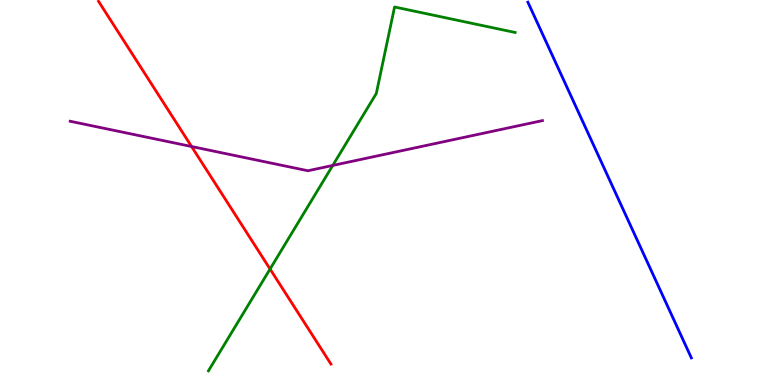[{'lines': ['blue', 'red'], 'intersections': []}, {'lines': ['green', 'red'], 'intersections': [{'x': 3.48, 'y': 3.01}]}, {'lines': ['purple', 'red'], 'intersections': [{'x': 2.47, 'y': 6.19}]}, {'lines': ['blue', 'green'], 'intersections': []}, {'lines': ['blue', 'purple'], 'intersections': []}, {'lines': ['green', 'purple'], 'intersections': [{'x': 4.29, 'y': 5.7}]}]